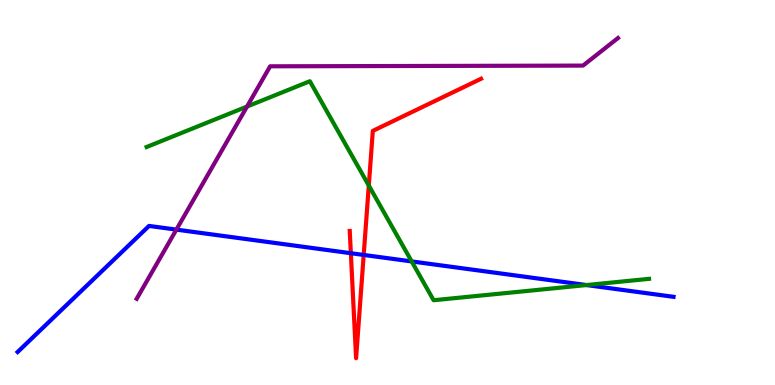[{'lines': ['blue', 'red'], 'intersections': [{'x': 4.53, 'y': 3.42}, {'x': 4.69, 'y': 3.38}]}, {'lines': ['green', 'red'], 'intersections': [{'x': 4.76, 'y': 5.18}]}, {'lines': ['purple', 'red'], 'intersections': []}, {'lines': ['blue', 'green'], 'intersections': [{'x': 5.31, 'y': 3.21}, {'x': 7.57, 'y': 2.6}]}, {'lines': ['blue', 'purple'], 'intersections': [{'x': 2.28, 'y': 4.04}]}, {'lines': ['green', 'purple'], 'intersections': [{'x': 3.19, 'y': 7.23}]}]